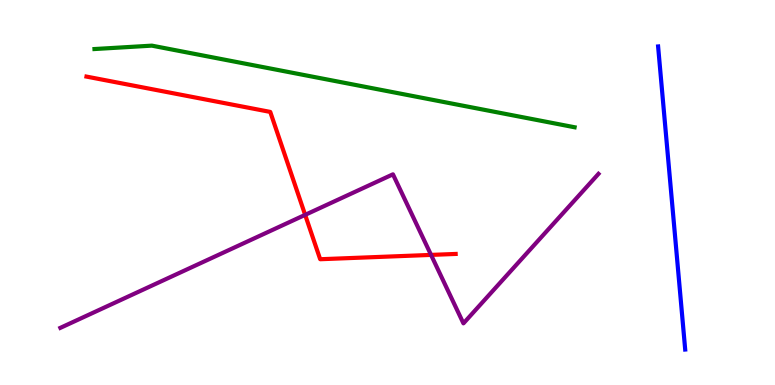[{'lines': ['blue', 'red'], 'intersections': []}, {'lines': ['green', 'red'], 'intersections': []}, {'lines': ['purple', 'red'], 'intersections': [{'x': 3.94, 'y': 4.42}, {'x': 5.56, 'y': 3.38}]}, {'lines': ['blue', 'green'], 'intersections': []}, {'lines': ['blue', 'purple'], 'intersections': []}, {'lines': ['green', 'purple'], 'intersections': []}]